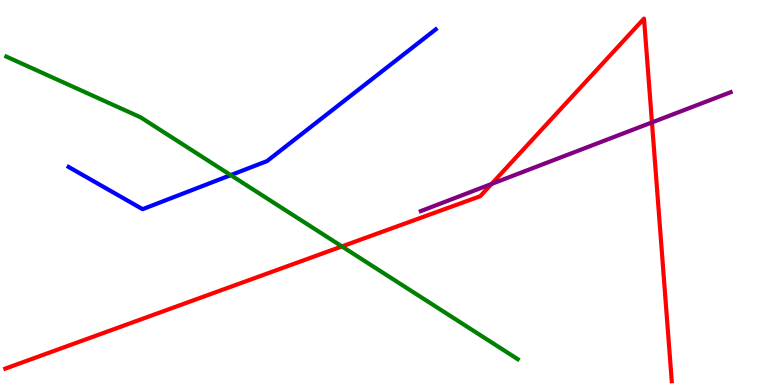[{'lines': ['blue', 'red'], 'intersections': []}, {'lines': ['green', 'red'], 'intersections': [{'x': 4.41, 'y': 3.6}]}, {'lines': ['purple', 'red'], 'intersections': [{'x': 6.34, 'y': 5.22}, {'x': 8.41, 'y': 6.82}]}, {'lines': ['blue', 'green'], 'intersections': [{'x': 2.98, 'y': 5.45}]}, {'lines': ['blue', 'purple'], 'intersections': []}, {'lines': ['green', 'purple'], 'intersections': []}]